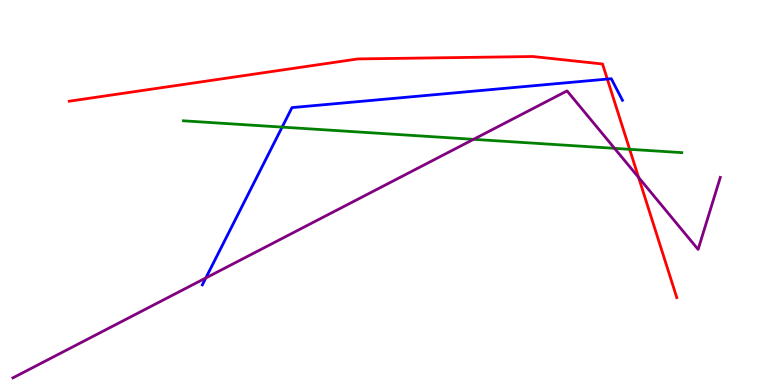[{'lines': ['blue', 'red'], 'intersections': [{'x': 7.84, 'y': 7.95}]}, {'lines': ['green', 'red'], 'intersections': [{'x': 8.12, 'y': 6.12}]}, {'lines': ['purple', 'red'], 'intersections': [{'x': 8.24, 'y': 5.39}]}, {'lines': ['blue', 'green'], 'intersections': [{'x': 3.64, 'y': 6.7}]}, {'lines': ['blue', 'purple'], 'intersections': [{'x': 2.66, 'y': 2.78}]}, {'lines': ['green', 'purple'], 'intersections': [{'x': 6.11, 'y': 6.38}, {'x': 7.93, 'y': 6.15}]}]